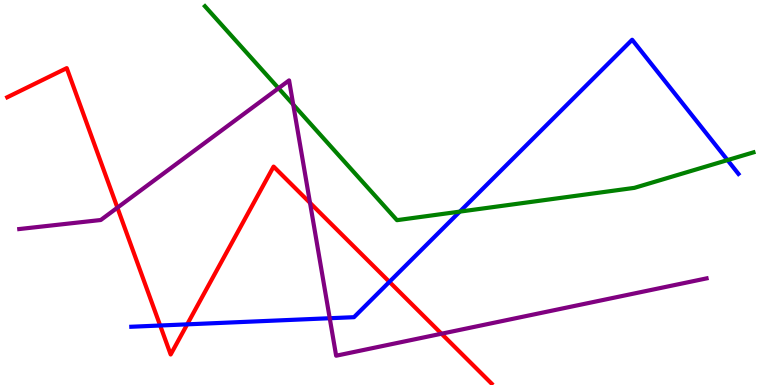[{'lines': ['blue', 'red'], 'intersections': [{'x': 2.07, 'y': 1.55}, {'x': 2.42, 'y': 1.58}, {'x': 5.02, 'y': 2.68}]}, {'lines': ['green', 'red'], 'intersections': []}, {'lines': ['purple', 'red'], 'intersections': [{'x': 1.51, 'y': 4.61}, {'x': 4.0, 'y': 4.73}, {'x': 5.7, 'y': 1.33}]}, {'lines': ['blue', 'green'], 'intersections': [{'x': 5.93, 'y': 4.5}, {'x': 9.39, 'y': 5.84}]}, {'lines': ['blue', 'purple'], 'intersections': [{'x': 4.25, 'y': 1.73}]}, {'lines': ['green', 'purple'], 'intersections': [{'x': 3.59, 'y': 7.71}, {'x': 3.78, 'y': 7.28}]}]